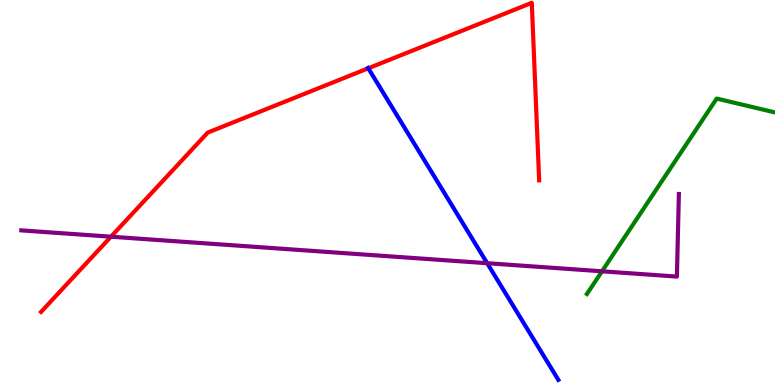[{'lines': ['blue', 'red'], 'intersections': [{'x': 4.75, 'y': 8.23}]}, {'lines': ['green', 'red'], 'intersections': []}, {'lines': ['purple', 'red'], 'intersections': [{'x': 1.43, 'y': 3.85}]}, {'lines': ['blue', 'green'], 'intersections': []}, {'lines': ['blue', 'purple'], 'intersections': [{'x': 6.29, 'y': 3.16}]}, {'lines': ['green', 'purple'], 'intersections': [{'x': 7.77, 'y': 2.95}]}]